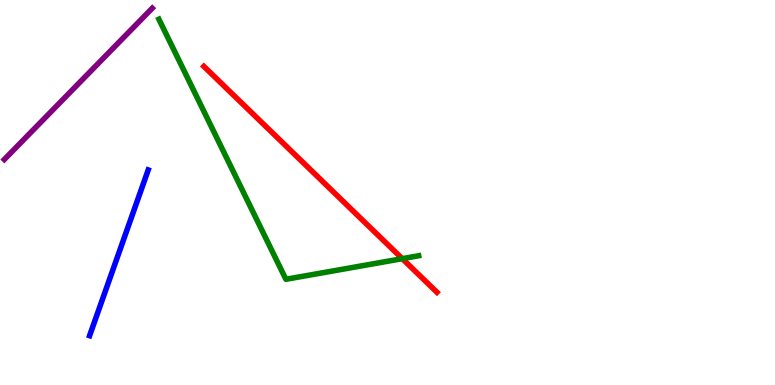[{'lines': ['blue', 'red'], 'intersections': []}, {'lines': ['green', 'red'], 'intersections': [{'x': 5.19, 'y': 3.28}]}, {'lines': ['purple', 'red'], 'intersections': []}, {'lines': ['blue', 'green'], 'intersections': []}, {'lines': ['blue', 'purple'], 'intersections': []}, {'lines': ['green', 'purple'], 'intersections': []}]